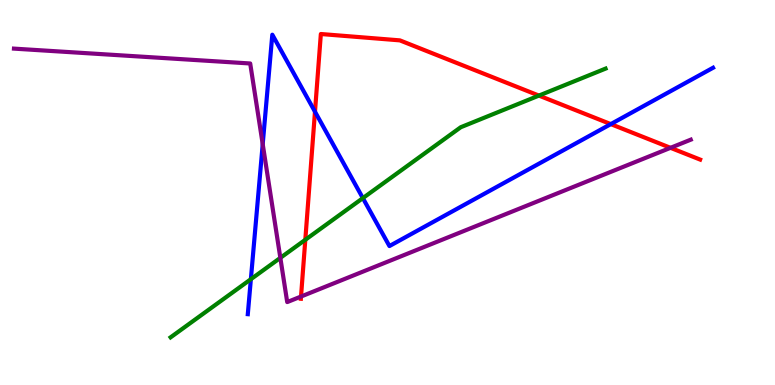[{'lines': ['blue', 'red'], 'intersections': [{'x': 4.06, 'y': 7.1}, {'x': 7.88, 'y': 6.78}]}, {'lines': ['green', 'red'], 'intersections': [{'x': 3.94, 'y': 3.77}, {'x': 6.95, 'y': 7.52}]}, {'lines': ['purple', 'red'], 'intersections': [{'x': 3.88, 'y': 2.3}, {'x': 8.65, 'y': 6.16}]}, {'lines': ['blue', 'green'], 'intersections': [{'x': 3.24, 'y': 2.75}, {'x': 4.68, 'y': 4.85}]}, {'lines': ['blue', 'purple'], 'intersections': [{'x': 3.39, 'y': 6.26}]}, {'lines': ['green', 'purple'], 'intersections': [{'x': 3.62, 'y': 3.3}]}]